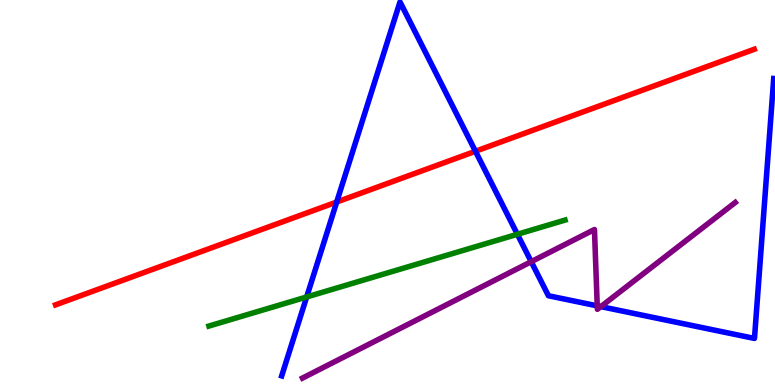[{'lines': ['blue', 'red'], 'intersections': [{'x': 4.34, 'y': 4.75}, {'x': 6.13, 'y': 6.07}]}, {'lines': ['green', 'red'], 'intersections': []}, {'lines': ['purple', 'red'], 'intersections': []}, {'lines': ['blue', 'green'], 'intersections': [{'x': 3.96, 'y': 2.29}, {'x': 6.68, 'y': 3.91}]}, {'lines': ['blue', 'purple'], 'intersections': [{'x': 6.85, 'y': 3.2}, {'x': 7.71, 'y': 2.06}, {'x': 7.75, 'y': 2.04}]}, {'lines': ['green', 'purple'], 'intersections': []}]